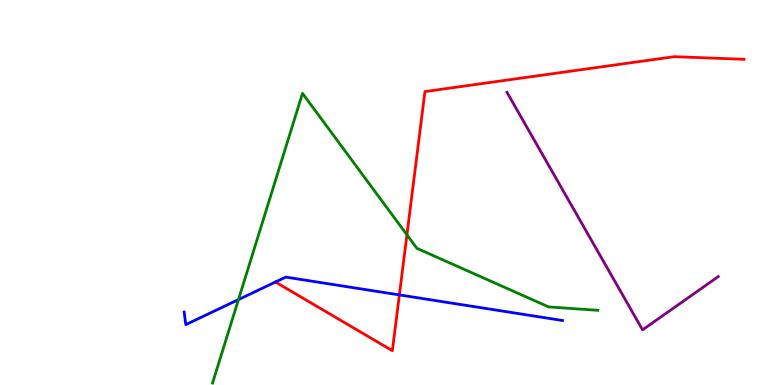[{'lines': ['blue', 'red'], 'intersections': [{'x': 5.15, 'y': 2.34}]}, {'lines': ['green', 'red'], 'intersections': [{'x': 5.25, 'y': 3.9}]}, {'lines': ['purple', 'red'], 'intersections': []}, {'lines': ['blue', 'green'], 'intersections': [{'x': 3.08, 'y': 2.22}]}, {'lines': ['blue', 'purple'], 'intersections': []}, {'lines': ['green', 'purple'], 'intersections': []}]